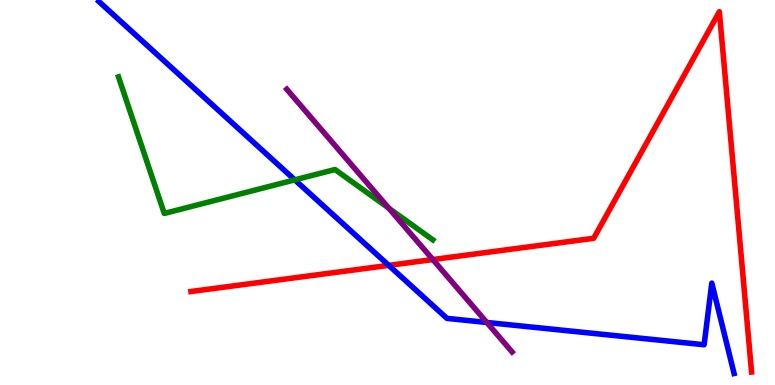[{'lines': ['blue', 'red'], 'intersections': [{'x': 5.02, 'y': 3.11}]}, {'lines': ['green', 'red'], 'intersections': []}, {'lines': ['purple', 'red'], 'intersections': [{'x': 5.59, 'y': 3.26}]}, {'lines': ['blue', 'green'], 'intersections': [{'x': 3.8, 'y': 5.33}]}, {'lines': ['blue', 'purple'], 'intersections': [{'x': 6.28, 'y': 1.62}]}, {'lines': ['green', 'purple'], 'intersections': [{'x': 5.02, 'y': 4.59}]}]